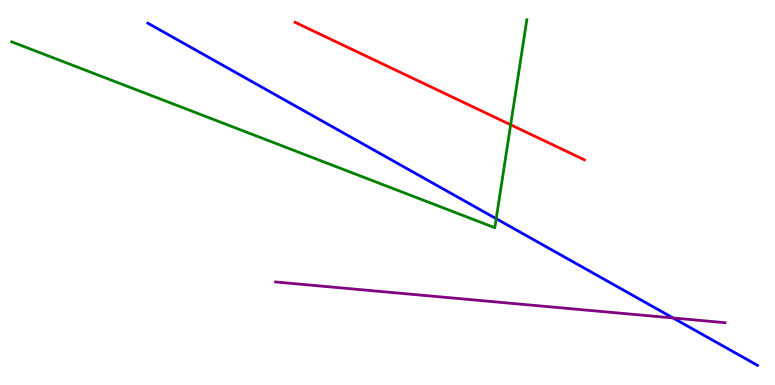[{'lines': ['blue', 'red'], 'intersections': []}, {'lines': ['green', 'red'], 'intersections': [{'x': 6.59, 'y': 6.76}]}, {'lines': ['purple', 'red'], 'intersections': []}, {'lines': ['blue', 'green'], 'intersections': [{'x': 6.4, 'y': 4.32}]}, {'lines': ['blue', 'purple'], 'intersections': [{'x': 8.69, 'y': 1.74}]}, {'lines': ['green', 'purple'], 'intersections': []}]